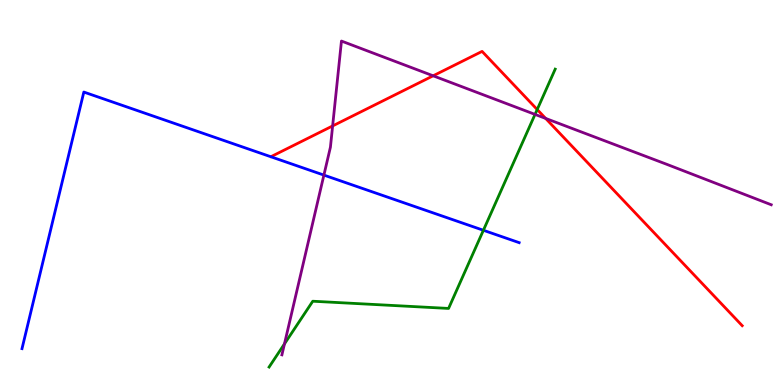[{'lines': ['blue', 'red'], 'intersections': []}, {'lines': ['green', 'red'], 'intersections': [{'x': 6.93, 'y': 7.16}]}, {'lines': ['purple', 'red'], 'intersections': [{'x': 4.29, 'y': 6.73}, {'x': 5.59, 'y': 8.03}, {'x': 7.04, 'y': 6.92}]}, {'lines': ['blue', 'green'], 'intersections': [{'x': 6.24, 'y': 4.02}]}, {'lines': ['blue', 'purple'], 'intersections': [{'x': 4.18, 'y': 5.45}]}, {'lines': ['green', 'purple'], 'intersections': [{'x': 3.67, 'y': 1.07}, {'x': 6.9, 'y': 7.03}]}]